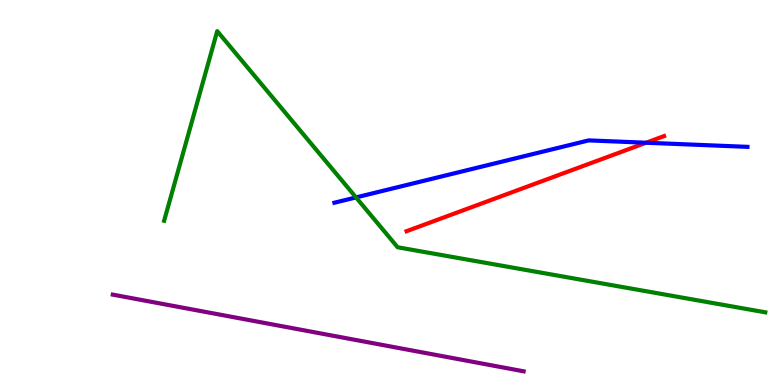[{'lines': ['blue', 'red'], 'intersections': [{'x': 8.34, 'y': 6.29}]}, {'lines': ['green', 'red'], 'intersections': []}, {'lines': ['purple', 'red'], 'intersections': []}, {'lines': ['blue', 'green'], 'intersections': [{'x': 4.59, 'y': 4.87}]}, {'lines': ['blue', 'purple'], 'intersections': []}, {'lines': ['green', 'purple'], 'intersections': []}]